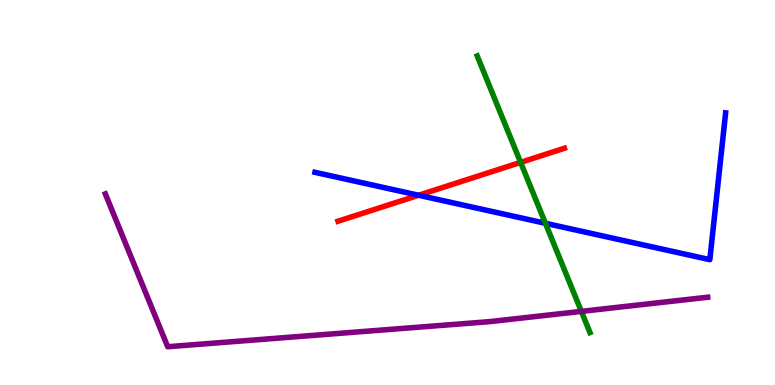[{'lines': ['blue', 'red'], 'intersections': [{'x': 5.4, 'y': 4.93}]}, {'lines': ['green', 'red'], 'intersections': [{'x': 6.72, 'y': 5.78}]}, {'lines': ['purple', 'red'], 'intersections': []}, {'lines': ['blue', 'green'], 'intersections': [{'x': 7.04, 'y': 4.2}]}, {'lines': ['blue', 'purple'], 'intersections': []}, {'lines': ['green', 'purple'], 'intersections': [{'x': 7.5, 'y': 1.91}]}]